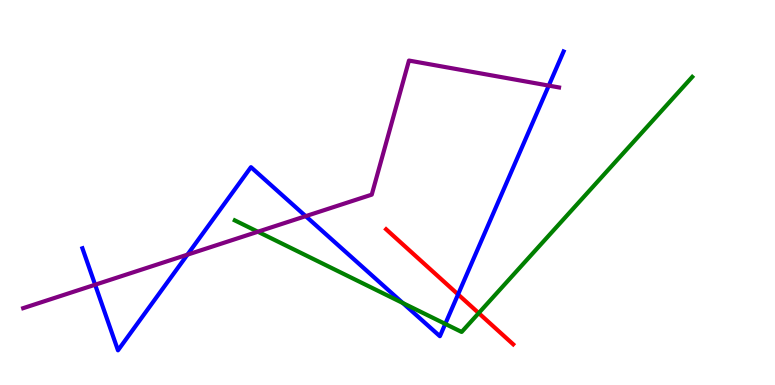[{'lines': ['blue', 'red'], 'intersections': [{'x': 5.91, 'y': 2.35}]}, {'lines': ['green', 'red'], 'intersections': [{'x': 6.18, 'y': 1.87}]}, {'lines': ['purple', 'red'], 'intersections': []}, {'lines': ['blue', 'green'], 'intersections': [{'x': 5.2, 'y': 2.13}, {'x': 5.75, 'y': 1.59}]}, {'lines': ['blue', 'purple'], 'intersections': [{'x': 1.23, 'y': 2.6}, {'x': 2.42, 'y': 3.39}, {'x': 3.94, 'y': 4.39}, {'x': 7.08, 'y': 7.78}]}, {'lines': ['green', 'purple'], 'intersections': [{'x': 3.33, 'y': 3.98}]}]